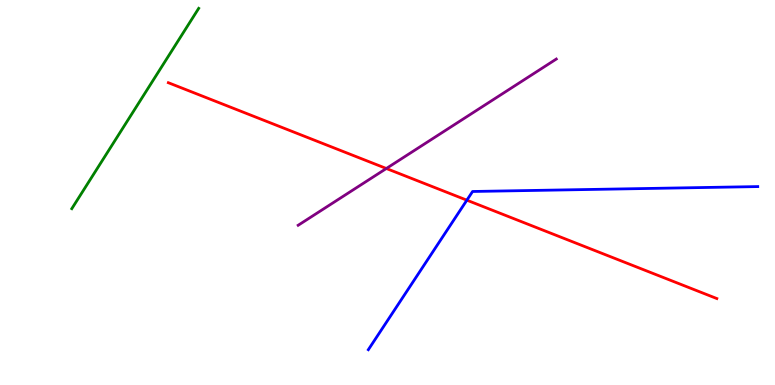[{'lines': ['blue', 'red'], 'intersections': [{'x': 6.02, 'y': 4.8}]}, {'lines': ['green', 'red'], 'intersections': []}, {'lines': ['purple', 'red'], 'intersections': [{'x': 4.99, 'y': 5.62}]}, {'lines': ['blue', 'green'], 'intersections': []}, {'lines': ['blue', 'purple'], 'intersections': []}, {'lines': ['green', 'purple'], 'intersections': []}]